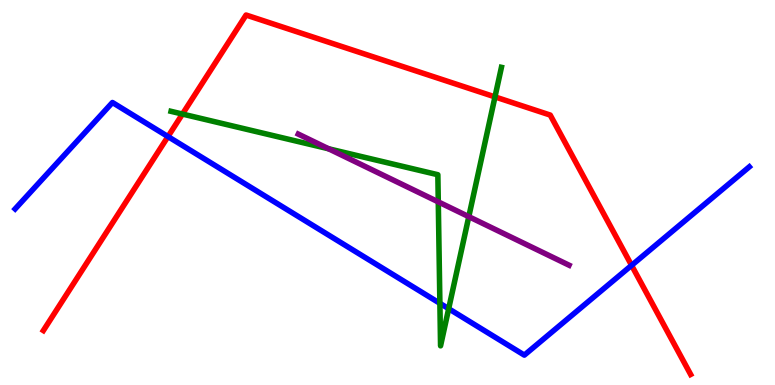[{'lines': ['blue', 'red'], 'intersections': [{'x': 2.17, 'y': 6.45}, {'x': 8.15, 'y': 3.11}]}, {'lines': ['green', 'red'], 'intersections': [{'x': 2.35, 'y': 7.04}, {'x': 6.39, 'y': 7.48}]}, {'lines': ['purple', 'red'], 'intersections': []}, {'lines': ['blue', 'green'], 'intersections': [{'x': 5.68, 'y': 2.12}, {'x': 5.79, 'y': 1.98}]}, {'lines': ['blue', 'purple'], 'intersections': []}, {'lines': ['green', 'purple'], 'intersections': [{'x': 4.24, 'y': 6.14}, {'x': 5.66, 'y': 4.76}, {'x': 6.05, 'y': 4.37}]}]